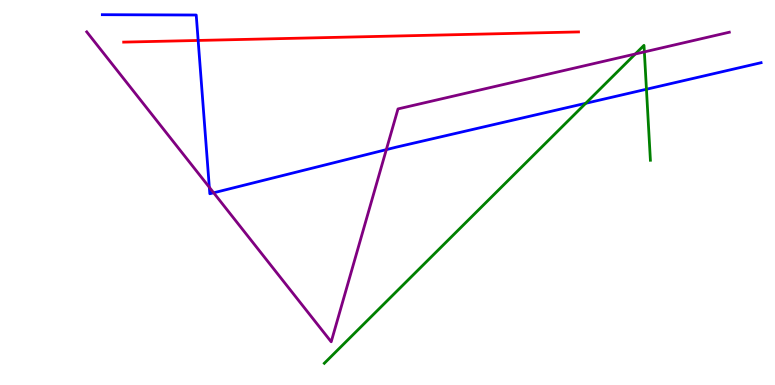[{'lines': ['blue', 'red'], 'intersections': [{'x': 2.56, 'y': 8.95}]}, {'lines': ['green', 'red'], 'intersections': []}, {'lines': ['purple', 'red'], 'intersections': []}, {'lines': ['blue', 'green'], 'intersections': [{'x': 7.56, 'y': 7.32}, {'x': 8.34, 'y': 7.68}]}, {'lines': ['blue', 'purple'], 'intersections': [{'x': 2.7, 'y': 5.14}, {'x': 2.76, 'y': 4.99}, {'x': 4.98, 'y': 6.11}]}, {'lines': ['green', 'purple'], 'intersections': [{'x': 8.2, 'y': 8.6}, {'x': 8.31, 'y': 8.65}]}]